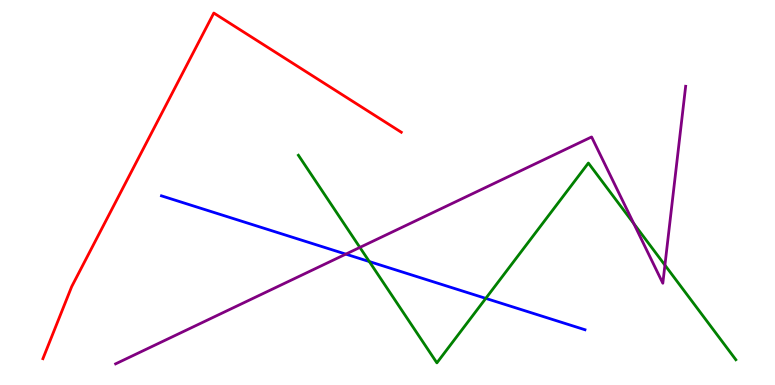[{'lines': ['blue', 'red'], 'intersections': []}, {'lines': ['green', 'red'], 'intersections': []}, {'lines': ['purple', 'red'], 'intersections': []}, {'lines': ['blue', 'green'], 'intersections': [{'x': 4.77, 'y': 3.21}, {'x': 6.27, 'y': 2.25}]}, {'lines': ['blue', 'purple'], 'intersections': [{'x': 4.46, 'y': 3.4}]}, {'lines': ['green', 'purple'], 'intersections': [{'x': 4.64, 'y': 3.57}, {'x': 8.18, 'y': 4.19}, {'x': 8.58, 'y': 3.11}]}]